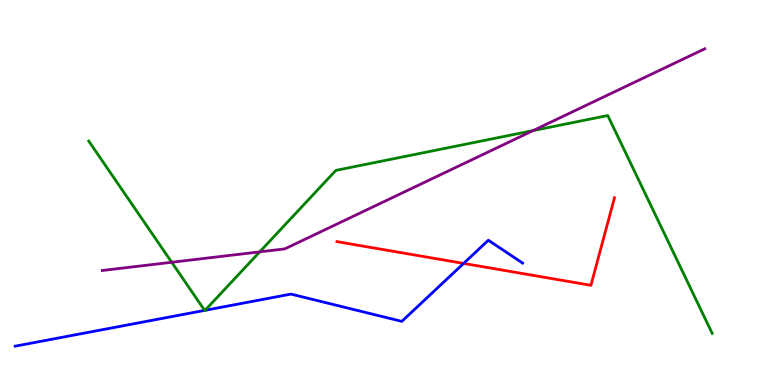[{'lines': ['blue', 'red'], 'intersections': [{'x': 5.98, 'y': 3.16}]}, {'lines': ['green', 'red'], 'intersections': []}, {'lines': ['purple', 'red'], 'intersections': []}, {'lines': ['blue', 'green'], 'intersections': [{'x': 2.64, 'y': 1.94}, {'x': 2.65, 'y': 1.94}]}, {'lines': ['blue', 'purple'], 'intersections': []}, {'lines': ['green', 'purple'], 'intersections': [{'x': 2.22, 'y': 3.19}, {'x': 3.35, 'y': 3.46}, {'x': 6.88, 'y': 6.61}]}]